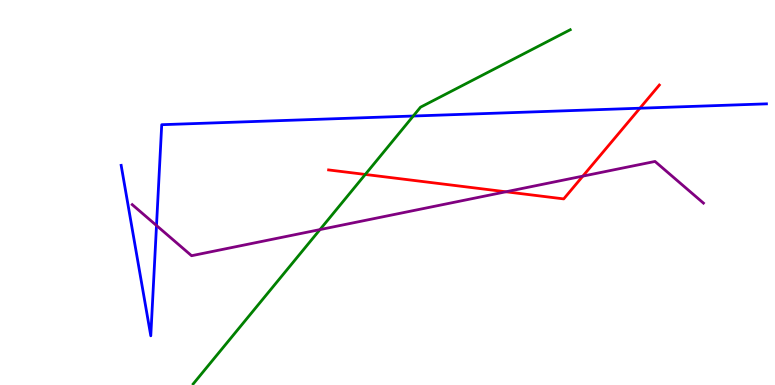[{'lines': ['blue', 'red'], 'intersections': [{'x': 8.26, 'y': 7.19}]}, {'lines': ['green', 'red'], 'intersections': [{'x': 4.71, 'y': 5.47}]}, {'lines': ['purple', 'red'], 'intersections': [{'x': 6.53, 'y': 5.02}, {'x': 7.52, 'y': 5.43}]}, {'lines': ['blue', 'green'], 'intersections': [{'x': 5.33, 'y': 6.99}]}, {'lines': ['blue', 'purple'], 'intersections': [{'x': 2.02, 'y': 4.14}]}, {'lines': ['green', 'purple'], 'intersections': [{'x': 4.13, 'y': 4.04}]}]